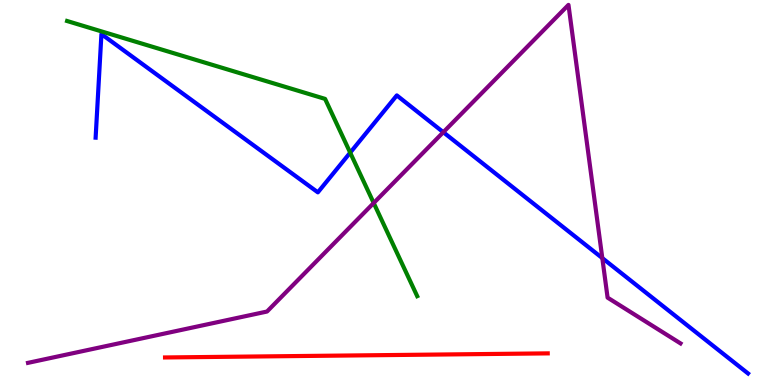[{'lines': ['blue', 'red'], 'intersections': []}, {'lines': ['green', 'red'], 'intersections': []}, {'lines': ['purple', 'red'], 'intersections': []}, {'lines': ['blue', 'green'], 'intersections': [{'x': 4.52, 'y': 6.04}]}, {'lines': ['blue', 'purple'], 'intersections': [{'x': 5.72, 'y': 6.57}, {'x': 7.77, 'y': 3.3}]}, {'lines': ['green', 'purple'], 'intersections': [{'x': 4.82, 'y': 4.73}]}]